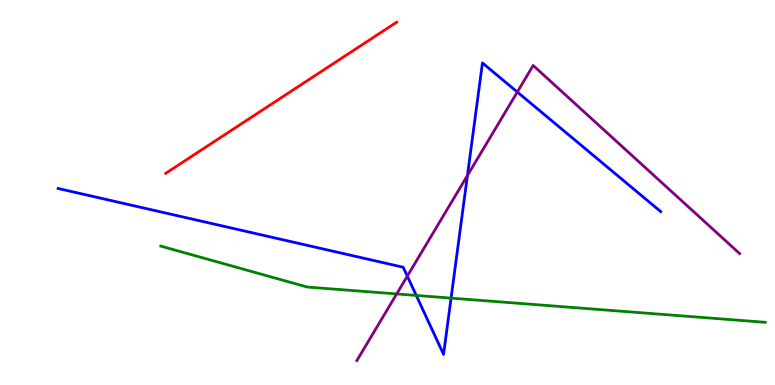[{'lines': ['blue', 'red'], 'intersections': []}, {'lines': ['green', 'red'], 'intersections': []}, {'lines': ['purple', 'red'], 'intersections': []}, {'lines': ['blue', 'green'], 'intersections': [{'x': 5.37, 'y': 2.33}, {'x': 5.82, 'y': 2.26}]}, {'lines': ['blue', 'purple'], 'intersections': [{'x': 5.26, 'y': 2.83}, {'x': 6.03, 'y': 5.44}, {'x': 6.67, 'y': 7.61}]}, {'lines': ['green', 'purple'], 'intersections': [{'x': 5.12, 'y': 2.37}]}]